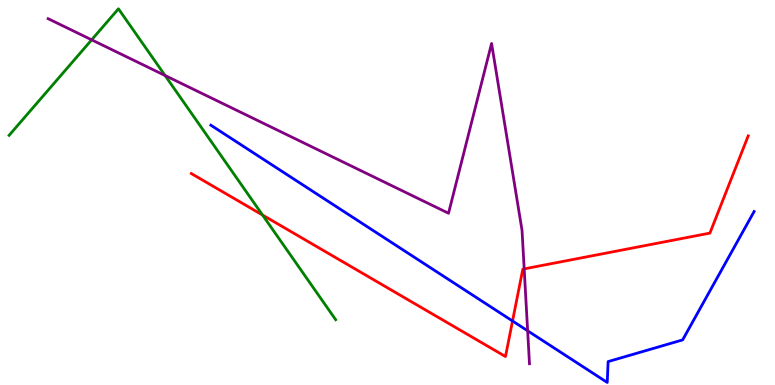[{'lines': ['blue', 'red'], 'intersections': [{'x': 6.61, 'y': 1.66}]}, {'lines': ['green', 'red'], 'intersections': [{'x': 3.39, 'y': 4.41}]}, {'lines': ['purple', 'red'], 'intersections': [{'x': 6.76, 'y': 3.02}]}, {'lines': ['blue', 'green'], 'intersections': []}, {'lines': ['blue', 'purple'], 'intersections': [{'x': 6.81, 'y': 1.41}]}, {'lines': ['green', 'purple'], 'intersections': [{'x': 1.18, 'y': 8.97}, {'x': 2.13, 'y': 8.04}]}]